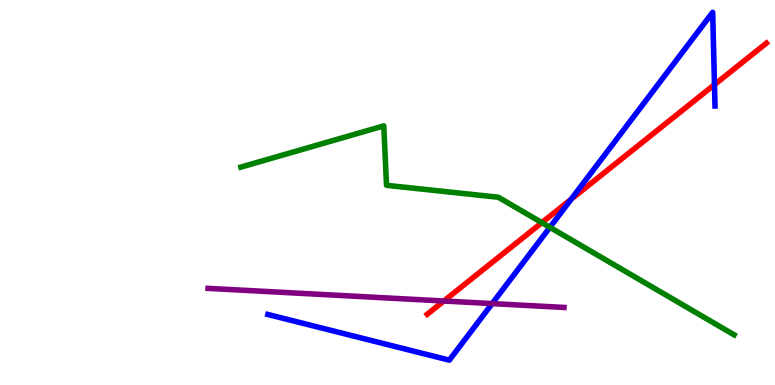[{'lines': ['blue', 'red'], 'intersections': [{'x': 7.37, 'y': 4.83}, {'x': 9.22, 'y': 7.8}]}, {'lines': ['green', 'red'], 'intersections': [{'x': 6.99, 'y': 4.22}]}, {'lines': ['purple', 'red'], 'intersections': [{'x': 5.73, 'y': 2.18}]}, {'lines': ['blue', 'green'], 'intersections': [{'x': 7.1, 'y': 4.1}]}, {'lines': ['blue', 'purple'], 'intersections': [{'x': 6.35, 'y': 2.11}]}, {'lines': ['green', 'purple'], 'intersections': []}]